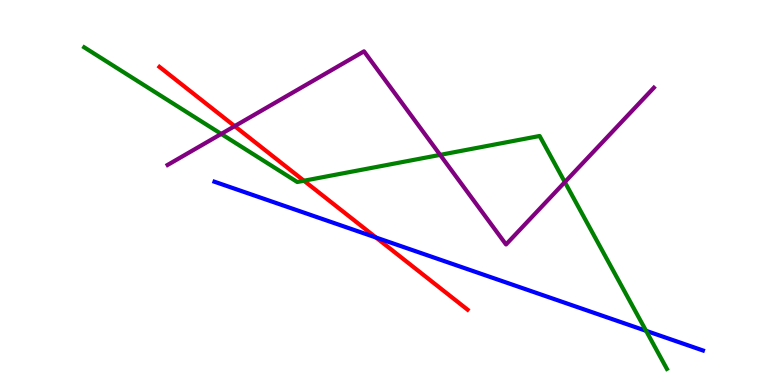[{'lines': ['blue', 'red'], 'intersections': [{'x': 4.85, 'y': 3.83}]}, {'lines': ['green', 'red'], 'intersections': [{'x': 3.92, 'y': 5.31}]}, {'lines': ['purple', 'red'], 'intersections': [{'x': 3.03, 'y': 6.72}]}, {'lines': ['blue', 'green'], 'intersections': [{'x': 8.34, 'y': 1.41}]}, {'lines': ['blue', 'purple'], 'intersections': []}, {'lines': ['green', 'purple'], 'intersections': [{'x': 2.85, 'y': 6.52}, {'x': 5.68, 'y': 5.98}, {'x': 7.29, 'y': 5.27}]}]